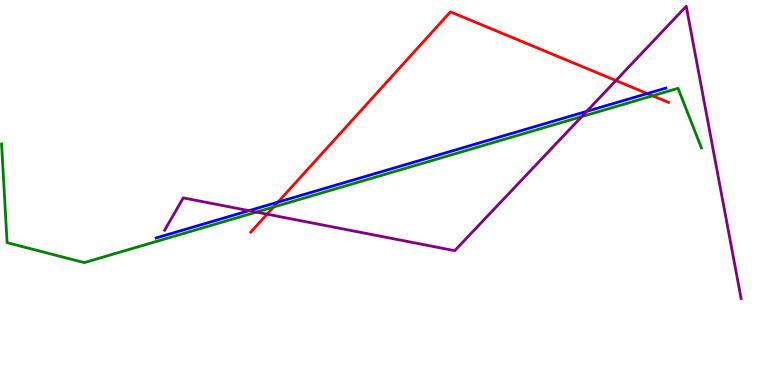[{'lines': ['blue', 'red'], 'intersections': [{'x': 3.59, 'y': 4.75}, {'x': 8.35, 'y': 7.57}]}, {'lines': ['green', 'red'], 'intersections': [{'x': 3.53, 'y': 4.62}, {'x': 8.42, 'y': 7.51}]}, {'lines': ['purple', 'red'], 'intersections': [{'x': 3.45, 'y': 4.44}, {'x': 7.95, 'y': 7.91}]}, {'lines': ['blue', 'green'], 'intersections': []}, {'lines': ['blue', 'purple'], 'intersections': [{'x': 3.21, 'y': 4.53}, {'x': 7.57, 'y': 7.11}]}, {'lines': ['green', 'purple'], 'intersections': [{'x': 3.31, 'y': 4.49}, {'x': 7.51, 'y': 6.97}]}]